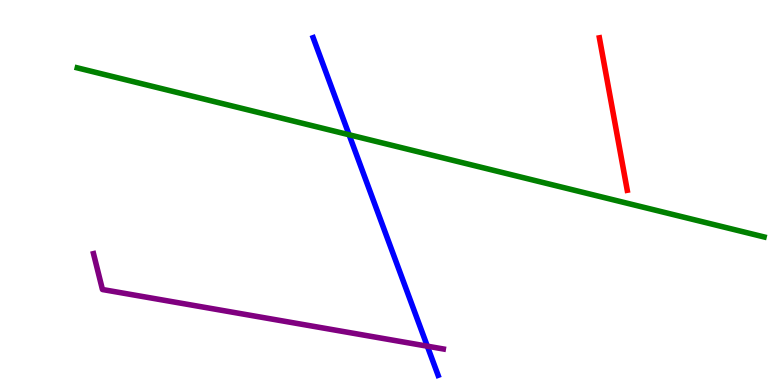[{'lines': ['blue', 'red'], 'intersections': []}, {'lines': ['green', 'red'], 'intersections': []}, {'lines': ['purple', 'red'], 'intersections': []}, {'lines': ['blue', 'green'], 'intersections': [{'x': 4.5, 'y': 6.5}]}, {'lines': ['blue', 'purple'], 'intersections': [{'x': 5.51, 'y': 1.01}]}, {'lines': ['green', 'purple'], 'intersections': []}]